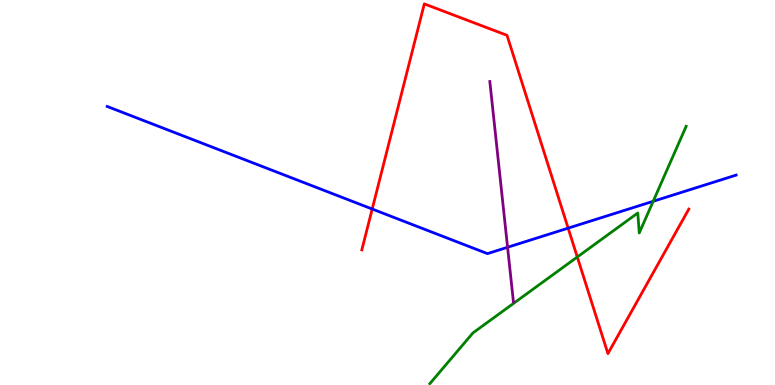[{'lines': ['blue', 'red'], 'intersections': [{'x': 4.8, 'y': 4.57}, {'x': 7.33, 'y': 4.07}]}, {'lines': ['green', 'red'], 'intersections': [{'x': 7.45, 'y': 3.32}]}, {'lines': ['purple', 'red'], 'intersections': []}, {'lines': ['blue', 'green'], 'intersections': [{'x': 8.43, 'y': 4.77}]}, {'lines': ['blue', 'purple'], 'intersections': [{'x': 6.55, 'y': 3.58}]}, {'lines': ['green', 'purple'], 'intersections': []}]